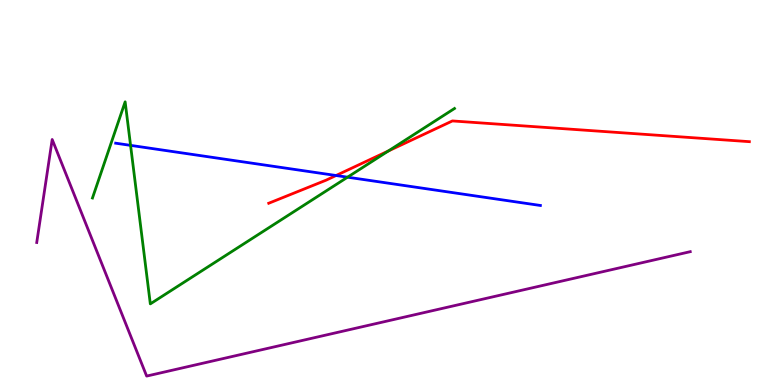[{'lines': ['blue', 'red'], 'intersections': [{'x': 4.34, 'y': 5.44}]}, {'lines': ['green', 'red'], 'intersections': [{'x': 5.01, 'y': 6.08}]}, {'lines': ['purple', 'red'], 'intersections': []}, {'lines': ['blue', 'green'], 'intersections': [{'x': 1.68, 'y': 6.22}, {'x': 4.48, 'y': 5.4}]}, {'lines': ['blue', 'purple'], 'intersections': []}, {'lines': ['green', 'purple'], 'intersections': []}]